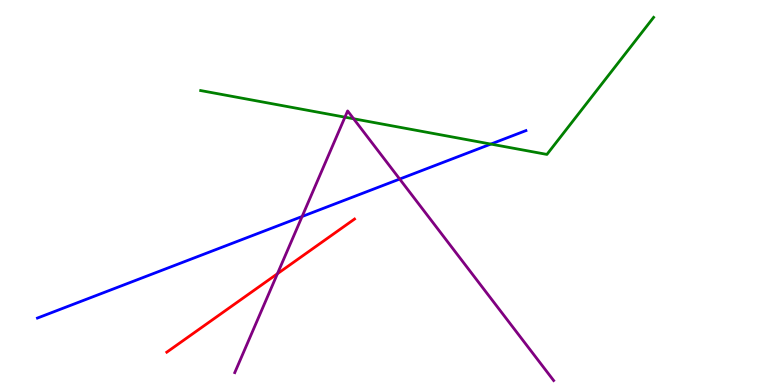[{'lines': ['blue', 'red'], 'intersections': []}, {'lines': ['green', 'red'], 'intersections': []}, {'lines': ['purple', 'red'], 'intersections': [{'x': 3.58, 'y': 2.89}]}, {'lines': ['blue', 'green'], 'intersections': [{'x': 6.33, 'y': 6.26}]}, {'lines': ['blue', 'purple'], 'intersections': [{'x': 3.9, 'y': 4.38}, {'x': 5.16, 'y': 5.35}]}, {'lines': ['green', 'purple'], 'intersections': [{'x': 4.45, 'y': 6.96}, {'x': 4.56, 'y': 6.92}]}]